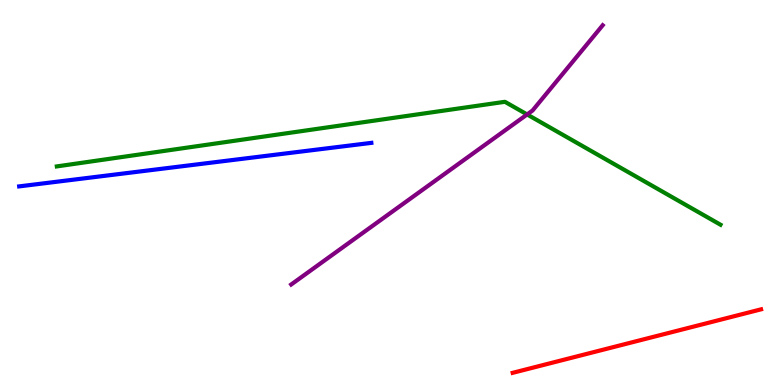[{'lines': ['blue', 'red'], 'intersections': []}, {'lines': ['green', 'red'], 'intersections': []}, {'lines': ['purple', 'red'], 'intersections': []}, {'lines': ['blue', 'green'], 'intersections': []}, {'lines': ['blue', 'purple'], 'intersections': []}, {'lines': ['green', 'purple'], 'intersections': [{'x': 6.8, 'y': 7.03}]}]